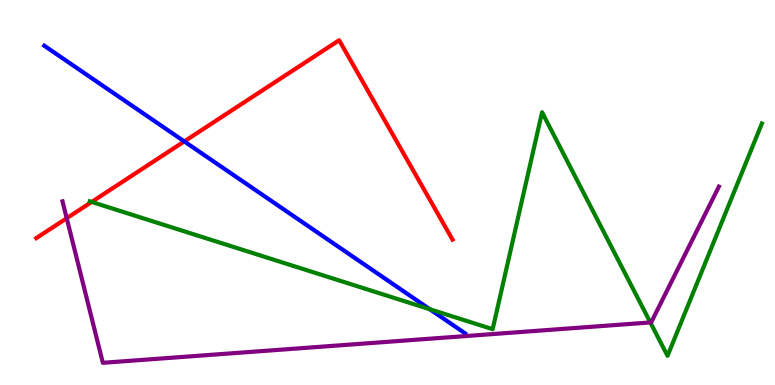[{'lines': ['blue', 'red'], 'intersections': [{'x': 2.38, 'y': 6.33}]}, {'lines': ['green', 'red'], 'intersections': [{'x': 1.18, 'y': 4.75}]}, {'lines': ['purple', 'red'], 'intersections': [{'x': 0.861, 'y': 4.33}]}, {'lines': ['blue', 'green'], 'intersections': [{'x': 5.55, 'y': 1.97}]}, {'lines': ['blue', 'purple'], 'intersections': []}, {'lines': ['green', 'purple'], 'intersections': [{'x': 8.39, 'y': 1.62}]}]